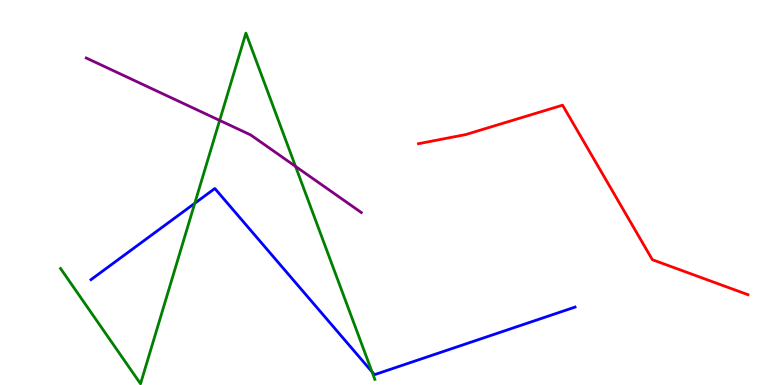[{'lines': ['blue', 'red'], 'intersections': []}, {'lines': ['green', 'red'], 'intersections': []}, {'lines': ['purple', 'red'], 'intersections': []}, {'lines': ['blue', 'green'], 'intersections': [{'x': 2.51, 'y': 4.72}, {'x': 4.8, 'y': 0.342}]}, {'lines': ['blue', 'purple'], 'intersections': []}, {'lines': ['green', 'purple'], 'intersections': [{'x': 2.83, 'y': 6.87}, {'x': 3.81, 'y': 5.68}]}]